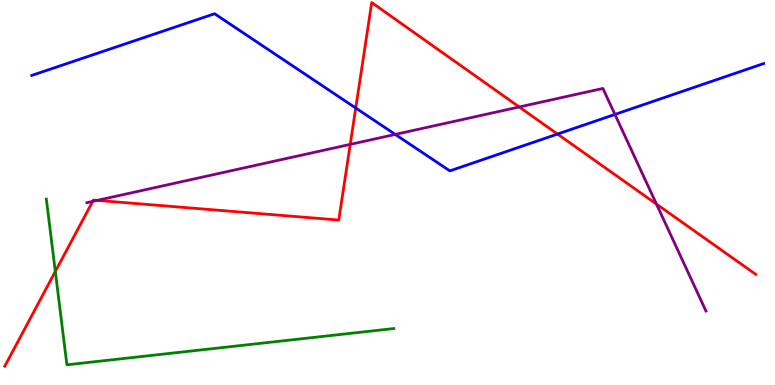[{'lines': ['blue', 'red'], 'intersections': [{'x': 4.59, 'y': 7.19}, {'x': 7.19, 'y': 6.52}]}, {'lines': ['green', 'red'], 'intersections': [{'x': 0.714, 'y': 2.95}]}, {'lines': ['purple', 'red'], 'intersections': [{'x': 1.2, 'y': 4.77}, {'x': 1.25, 'y': 4.8}, {'x': 4.52, 'y': 6.25}, {'x': 6.7, 'y': 7.22}, {'x': 8.47, 'y': 4.7}]}, {'lines': ['blue', 'green'], 'intersections': []}, {'lines': ['blue', 'purple'], 'intersections': [{'x': 5.1, 'y': 6.51}, {'x': 7.93, 'y': 7.03}]}, {'lines': ['green', 'purple'], 'intersections': []}]